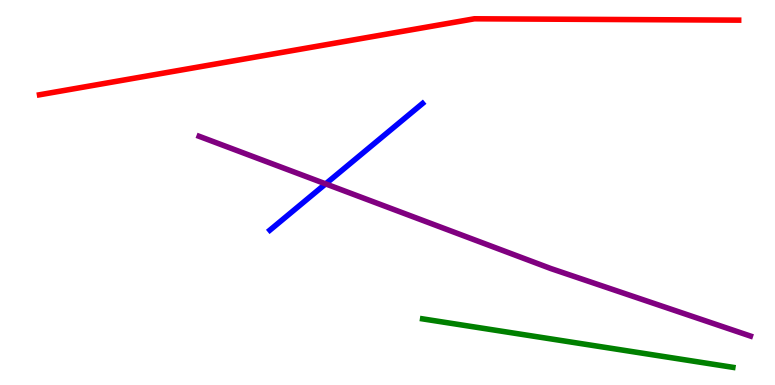[{'lines': ['blue', 'red'], 'intersections': []}, {'lines': ['green', 'red'], 'intersections': []}, {'lines': ['purple', 'red'], 'intersections': []}, {'lines': ['blue', 'green'], 'intersections': []}, {'lines': ['blue', 'purple'], 'intersections': [{'x': 4.2, 'y': 5.22}]}, {'lines': ['green', 'purple'], 'intersections': []}]